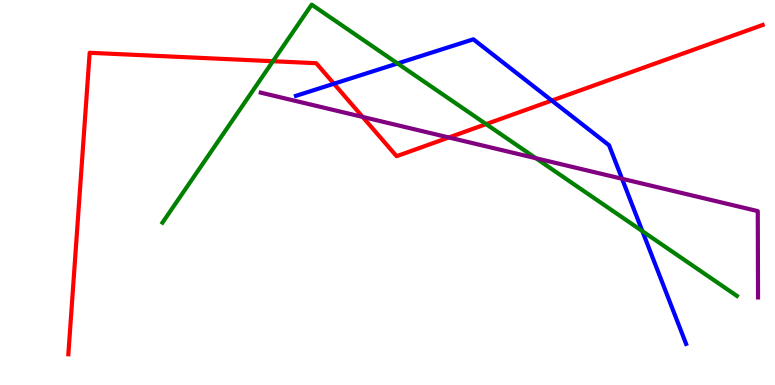[{'lines': ['blue', 'red'], 'intersections': [{'x': 4.31, 'y': 7.83}, {'x': 7.12, 'y': 7.39}]}, {'lines': ['green', 'red'], 'intersections': [{'x': 3.52, 'y': 8.41}, {'x': 6.27, 'y': 6.78}]}, {'lines': ['purple', 'red'], 'intersections': [{'x': 4.68, 'y': 6.96}, {'x': 5.79, 'y': 6.43}]}, {'lines': ['blue', 'green'], 'intersections': [{'x': 5.13, 'y': 8.35}, {'x': 8.29, 'y': 4.0}]}, {'lines': ['blue', 'purple'], 'intersections': [{'x': 8.03, 'y': 5.36}]}, {'lines': ['green', 'purple'], 'intersections': [{'x': 6.91, 'y': 5.89}]}]